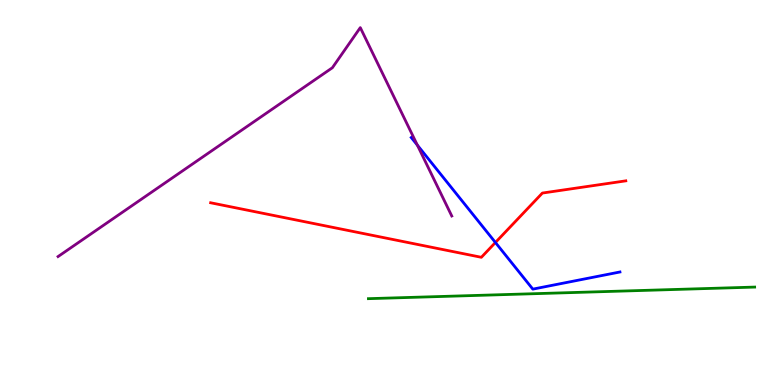[{'lines': ['blue', 'red'], 'intersections': [{'x': 6.39, 'y': 3.7}]}, {'lines': ['green', 'red'], 'intersections': []}, {'lines': ['purple', 'red'], 'intersections': []}, {'lines': ['blue', 'green'], 'intersections': []}, {'lines': ['blue', 'purple'], 'intersections': [{'x': 5.39, 'y': 6.23}]}, {'lines': ['green', 'purple'], 'intersections': []}]